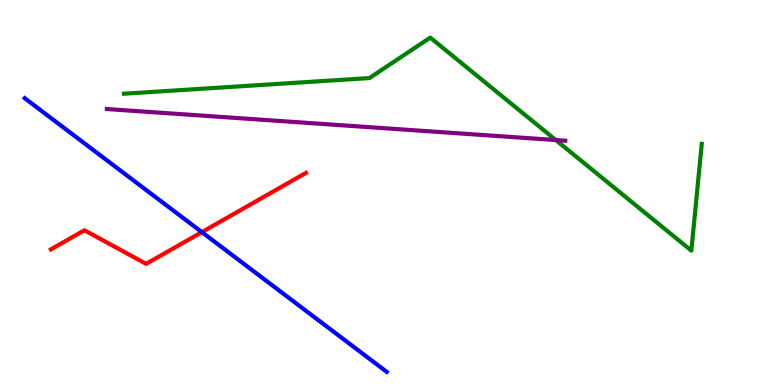[{'lines': ['blue', 'red'], 'intersections': [{'x': 2.6, 'y': 3.97}]}, {'lines': ['green', 'red'], 'intersections': []}, {'lines': ['purple', 'red'], 'intersections': []}, {'lines': ['blue', 'green'], 'intersections': []}, {'lines': ['blue', 'purple'], 'intersections': []}, {'lines': ['green', 'purple'], 'intersections': [{'x': 7.17, 'y': 6.36}]}]